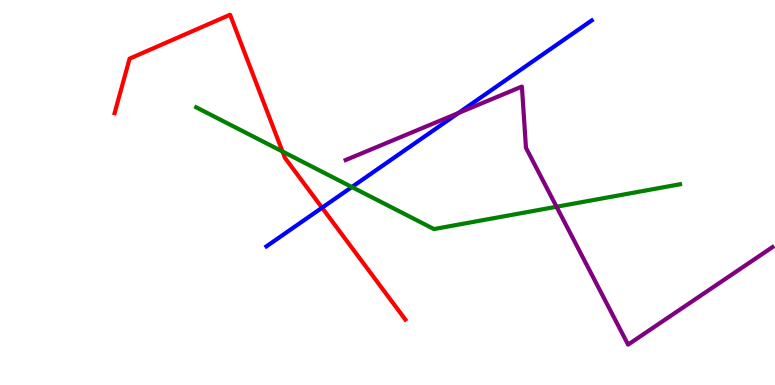[{'lines': ['blue', 'red'], 'intersections': [{'x': 4.16, 'y': 4.6}]}, {'lines': ['green', 'red'], 'intersections': [{'x': 3.64, 'y': 6.06}]}, {'lines': ['purple', 'red'], 'intersections': []}, {'lines': ['blue', 'green'], 'intersections': [{'x': 4.54, 'y': 5.14}]}, {'lines': ['blue', 'purple'], 'intersections': [{'x': 5.91, 'y': 7.06}]}, {'lines': ['green', 'purple'], 'intersections': [{'x': 7.18, 'y': 4.63}]}]